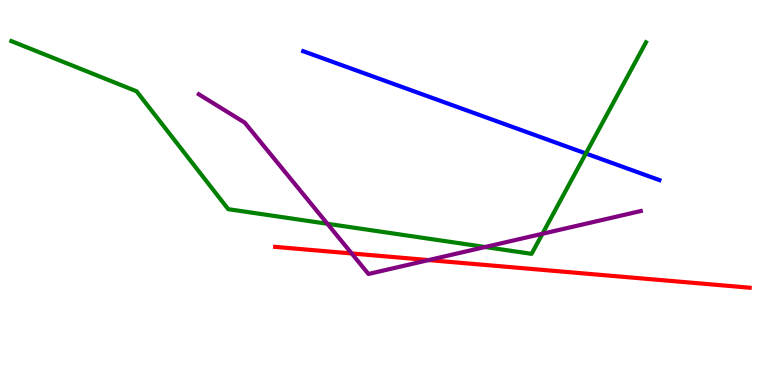[{'lines': ['blue', 'red'], 'intersections': []}, {'lines': ['green', 'red'], 'intersections': []}, {'lines': ['purple', 'red'], 'intersections': [{'x': 4.54, 'y': 3.42}, {'x': 5.53, 'y': 3.24}]}, {'lines': ['blue', 'green'], 'intersections': [{'x': 7.56, 'y': 6.01}]}, {'lines': ['blue', 'purple'], 'intersections': []}, {'lines': ['green', 'purple'], 'intersections': [{'x': 4.22, 'y': 4.19}, {'x': 6.26, 'y': 3.58}, {'x': 7.0, 'y': 3.93}]}]